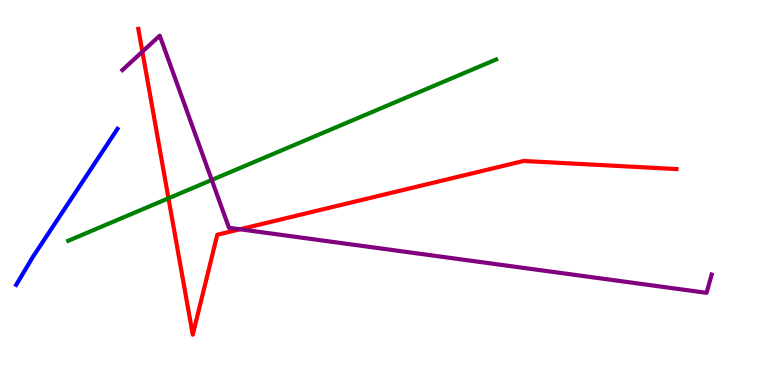[{'lines': ['blue', 'red'], 'intersections': []}, {'lines': ['green', 'red'], 'intersections': [{'x': 2.17, 'y': 4.85}]}, {'lines': ['purple', 'red'], 'intersections': [{'x': 1.84, 'y': 8.66}, {'x': 3.1, 'y': 4.04}]}, {'lines': ['blue', 'green'], 'intersections': []}, {'lines': ['blue', 'purple'], 'intersections': []}, {'lines': ['green', 'purple'], 'intersections': [{'x': 2.73, 'y': 5.33}]}]